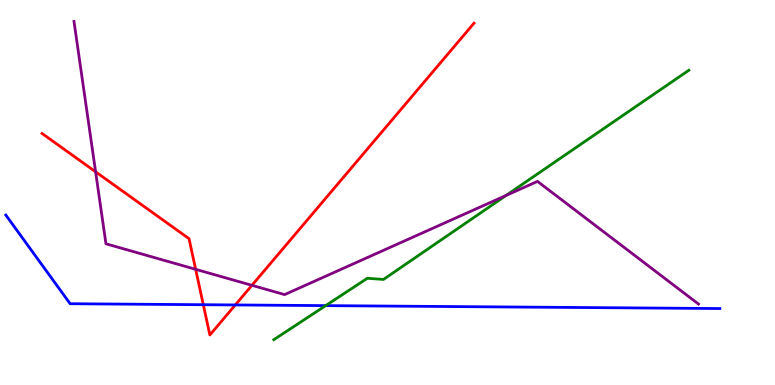[{'lines': ['blue', 'red'], 'intersections': [{'x': 2.62, 'y': 2.09}, {'x': 3.04, 'y': 2.08}]}, {'lines': ['green', 'red'], 'intersections': []}, {'lines': ['purple', 'red'], 'intersections': [{'x': 1.23, 'y': 5.54}, {'x': 2.52, 'y': 3.0}, {'x': 3.25, 'y': 2.59}]}, {'lines': ['blue', 'green'], 'intersections': [{'x': 4.2, 'y': 2.06}]}, {'lines': ['blue', 'purple'], 'intersections': []}, {'lines': ['green', 'purple'], 'intersections': [{'x': 6.53, 'y': 4.92}]}]